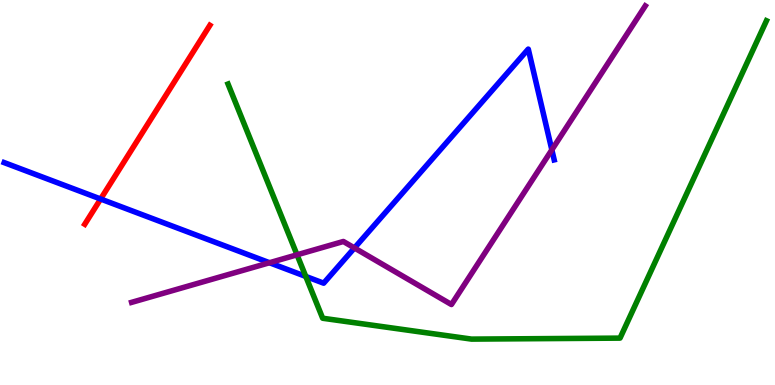[{'lines': ['blue', 'red'], 'intersections': [{'x': 1.3, 'y': 4.83}]}, {'lines': ['green', 'red'], 'intersections': []}, {'lines': ['purple', 'red'], 'intersections': []}, {'lines': ['blue', 'green'], 'intersections': [{'x': 3.95, 'y': 2.82}]}, {'lines': ['blue', 'purple'], 'intersections': [{'x': 3.48, 'y': 3.18}, {'x': 4.57, 'y': 3.56}, {'x': 7.12, 'y': 6.11}]}, {'lines': ['green', 'purple'], 'intersections': [{'x': 3.83, 'y': 3.38}]}]